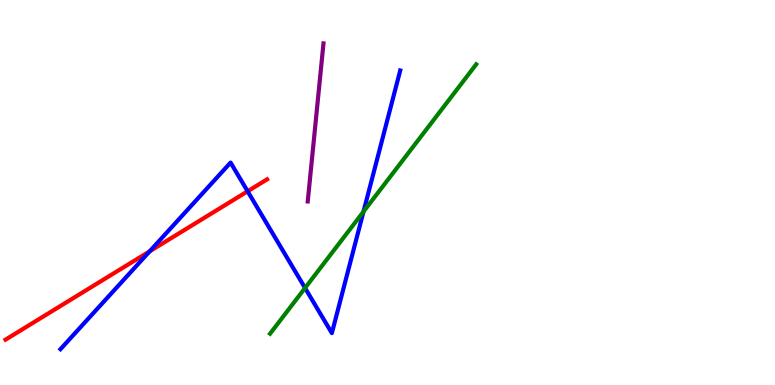[{'lines': ['blue', 'red'], 'intersections': [{'x': 1.93, 'y': 3.47}, {'x': 3.2, 'y': 5.03}]}, {'lines': ['green', 'red'], 'intersections': []}, {'lines': ['purple', 'red'], 'intersections': []}, {'lines': ['blue', 'green'], 'intersections': [{'x': 3.94, 'y': 2.52}, {'x': 4.69, 'y': 4.5}]}, {'lines': ['blue', 'purple'], 'intersections': []}, {'lines': ['green', 'purple'], 'intersections': []}]